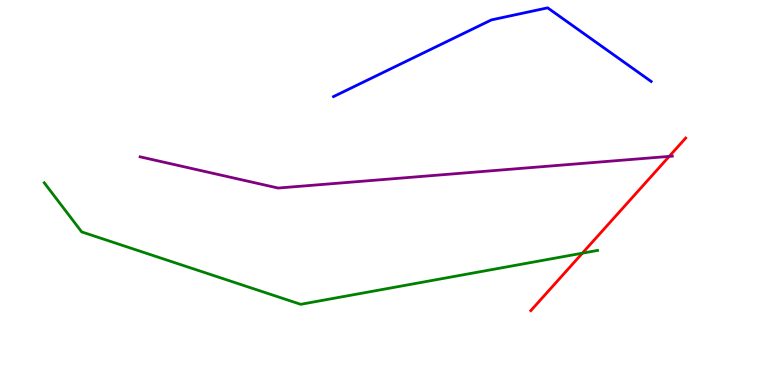[{'lines': ['blue', 'red'], 'intersections': []}, {'lines': ['green', 'red'], 'intersections': [{'x': 7.51, 'y': 3.42}]}, {'lines': ['purple', 'red'], 'intersections': [{'x': 8.64, 'y': 5.94}]}, {'lines': ['blue', 'green'], 'intersections': []}, {'lines': ['blue', 'purple'], 'intersections': []}, {'lines': ['green', 'purple'], 'intersections': []}]